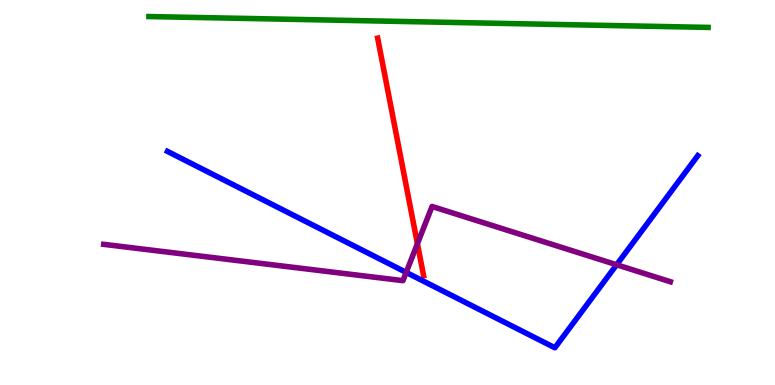[{'lines': ['blue', 'red'], 'intersections': []}, {'lines': ['green', 'red'], 'intersections': []}, {'lines': ['purple', 'red'], 'intersections': [{'x': 5.39, 'y': 3.67}]}, {'lines': ['blue', 'green'], 'intersections': []}, {'lines': ['blue', 'purple'], 'intersections': [{'x': 5.24, 'y': 2.92}, {'x': 7.96, 'y': 3.12}]}, {'lines': ['green', 'purple'], 'intersections': []}]